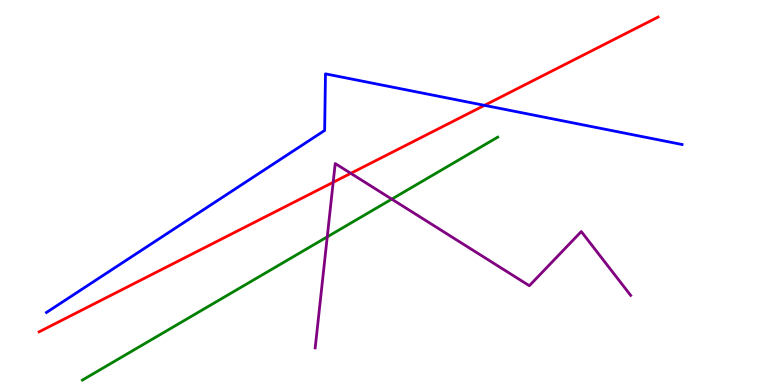[{'lines': ['blue', 'red'], 'intersections': [{'x': 6.25, 'y': 7.26}]}, {'lines': ['green', 'red'], 'intersections': []}, {'lines': ['purple', 'red'], 'intersections': [{'x': 4.3, 'y': 5.27}, {'x': 4.53, 'y': 5.5}]}, {'lines': ['blue', 'green'], 'intersections': []}, {'lines': ['blue', 'purple'], 'intersections': []}, {'lines': ['green', 'purple'], 'intersections': [{'x': 4.22, 'y': 3.85}, {'x': 5.05, 'y': 4.83}]}]